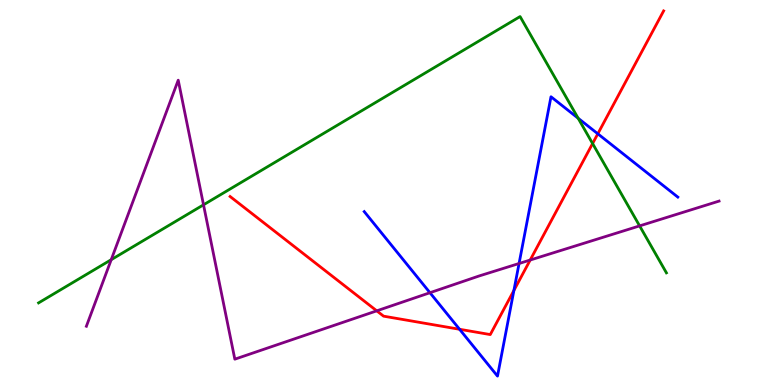[{'lines': ['blue', 'red'], 'intersections': [{'x': 5.93, 'y': 1.45}, {'x': 6.63, 'y': 2.46}, {'x': 7.71, 'y': 6.52}]}, {'lines': ['green', 'red'], 'intersections': [{'x': 7.65, 'y': 6.27}]}, {'lines': ['purple', 'red'], 'intersections': [{'x': 4.86, 'y': 1.93}, {'x': 6.84, 'y': 3.25}]}, {'lines': ['blue', 'green'], 'intersections': [{'x': 7.46, 'y': 6.93}]}, {'lines': ['blue', 'purple'], 'intersections': [{'x': 5.55, 'y': 2.4}, {'x': 6.7, 'y': 3.16}]}, {'lines': ['green', 'purple'], 'intersections': [{'x': 1.44, 'y': 3.25}, {'x': 2.63, 'y': 4.68}, {'x': 8.25, 'y': 4.13}]}]